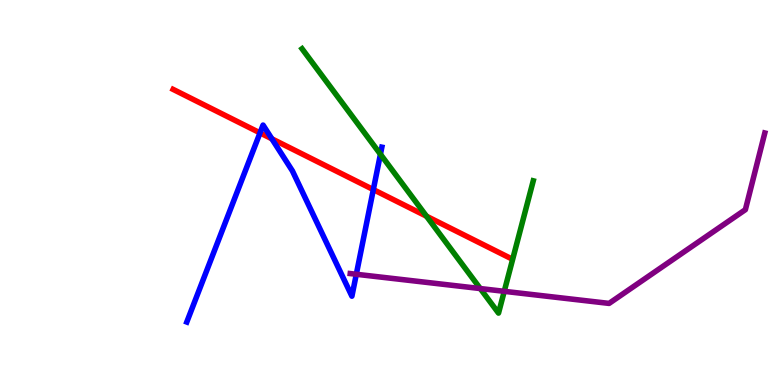[{'lines': ['blue', 'red'], 'intersections': [{'x': 3.36, 'y': 6.55}, {'x': 3.51, 'y': 6.39}, {'x': 4.82, 'y': 5.08}]}, {'lines': ['green', 'red'], 'intersections': [{'x': 5.5, 'y': 4.38}]}, {'lines': ['purple', 'red'], 'intersections': []}, {'lines': ['blue', 'green'], 'intersections': [{'x': 4.91, 'y': 5.99}]}, {'lines': ['blue', 'purple'], 'intersections': [{'x': 4.6, 'y': 2.88}]}, {'lines': ['green', 'purple'], 'intersections': [{'x': 6.2, 'y': 2.5}, {'x': 6.51, 'y': 2.43}]}]